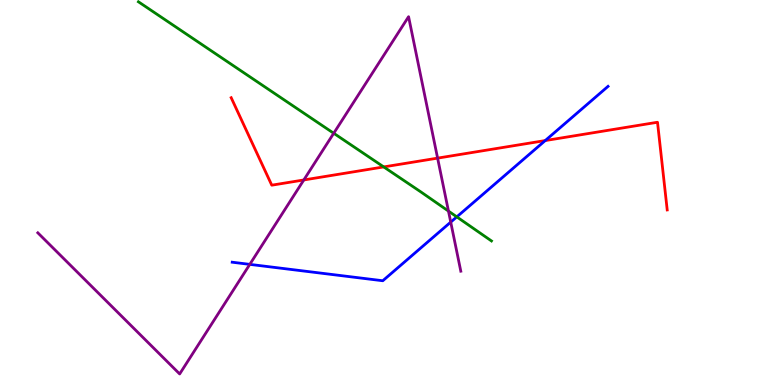[{'lines': ['blue', 'red'], 'intersections': [{'x': 7.04, 'y': 6.35}]}, {'lines': ['green', 'red'], 'intersections': [{'x': 4.95, 'y': 5.66}]}, {'lines': ['purple', 'red'], 'intersections': [{'x': 3.92, 'y': 5.33}, {'x': 5.65, 'y': 5.89}]}, {'lines': ['blue', 'green'], 'intersections': [{'x': 5.89, 'y': 4.37}]}, {'lines': ['blue', 'purple'], 'intersections': [{'x': 3.22, 'y': 3.13}, {'x': 5.82, 'y': 4.23}]}, {'lines': ['green', 'purple'], 'intersections': [{'x': 4.31, 'y': 6.54}, {'x': 5.79, 'y': 4.52}]}]